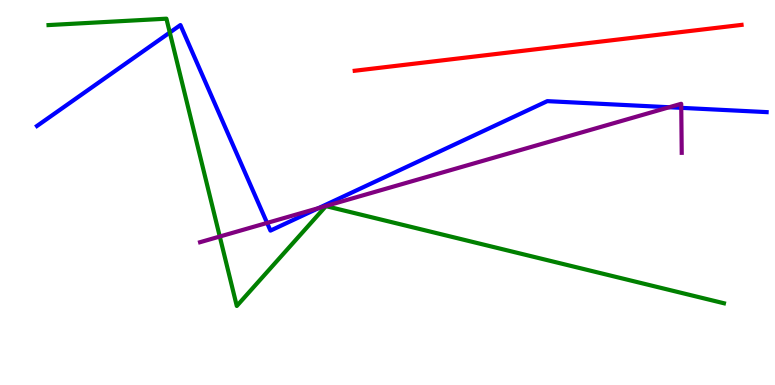[{'lines': ['blue', 'red'], 'intersections': []}, {'lines': ['green', 'red'], 'intersections': []}, {'lines': ['purple', 'red'], 'intersections': []}, {'lines': ['blue', 'green'], 'intersections': [{'x': 2.19, 'y': 9.16}]}, {'lines': ['blue', 'purple'], 'intersections': [{'x': 3.45, 'y': 4.21}, {'x': 4.11, 'y': 4.59}, {'x': 8.63, 'y': 7.21}, {'x': 8.79, 'y': 7.2}]}, {'lines': ['green', 'purple'], 'intersections': [{'x': 2.84, 'y': 3.86}]}]